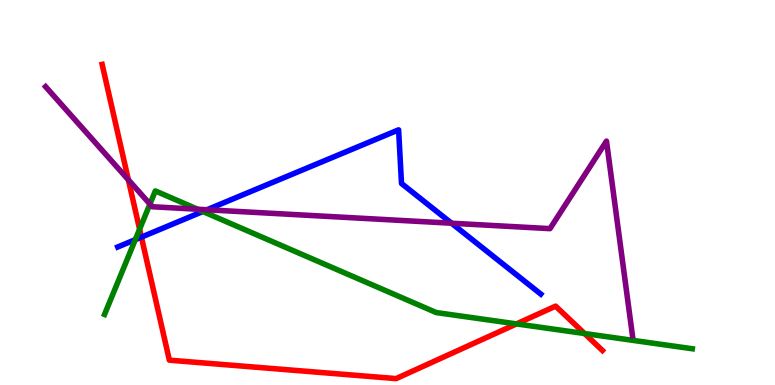[{'lines': ['blue', 'red'], 'intersections': [{'x': 1.82, 'y': 3.84}]}, {'lines': ['green', 'red'], 'intersections': [{'x': 1.8, 'y': 4.05}, {'x': 6.66, 'y': 1.59}, {'x': 7.54, 'y': 1.34}]}, {'lines': ['purple', 'red'], 'intersections': [{'x': 1.66, 'y': 5.33}]}, {'lines': ['blue', 'green'], 'intersections': [{'x': 1.75, 'y': 3.78}, {'x': 2.62, 'y': 4.51}]}, {'lines': ['blue', 'purple'], 'intersections': [{'x': 2.67, 'y': 4.55}, {'x': 5.83, 'y': 4.2}]}, {'lines': ['green', 'purple'], 'intersections': [{'x': 1.93, 'y': 4.7}, {'x': 2.55, 'y': 4.57}]}]